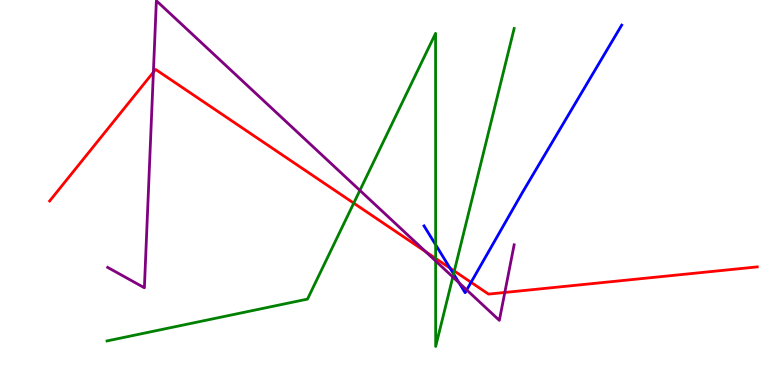[{'lines': ['blue', 'red'], 'intersections': [{'x': 5.81, 'y': 3.04}, {'x': 6.08, 'y': 2.67}]}, {'lines': ['green', 'red'], 'intersections': [{'x': 4.56, 'y': 4.72}, {'x': 5.62, 'y': 3.29}, {'x': 5.86, 'y': 2.96}]}, {'lines': ['purple', 'red'], 'intersections': [{'x': 1.98, 'y': 8.12}, {'x': 5.49, 'y': 3.46}, {'x': 6.51, 'y': 2.4}]}, {'lines': ['blue', 'green'], 'intersections': [{'x': 5.62, 'y': 3.64}, {'x': 5.85, 'y': 2.89}]}, {'lines': ['blue', 'purple'], 'intersections': [{'x': 5.92, 'y': 2.65}, {'x': 6.02, 'y': 2.47}]}, {'lines': ['green', 'purple'], 'intersections': [{'x': 4.64, 'y': 5.05}, {'x': 5.62, 'y': 3.22}, {'x': 5.84, 'y': 2.81}]}]